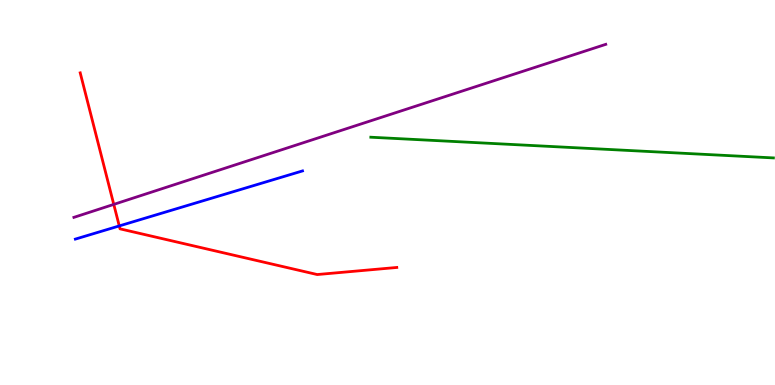[{'lines': ['blue', 'red'], 'intersections': [{'x': 1.54, 'y': 4.13}]}, {'lines': ['green', 'red'], 'intersections': []}, {'lines': ['purple', 'red'], 'intersections': [{'x': 1.47, 'y': 4.69}]}, {'lines': ['blue', 'green'], 'intersections': []}, {'lines': ['blue', 'purple'], 'intersections': []}, {'lines': ['green', 'purple'], 'intersections': []}]